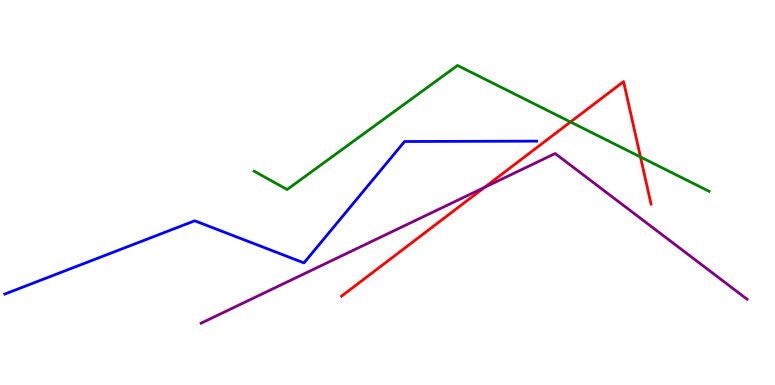[{'lines': ['blue', 'red'], 'intersections': []}, {'lines': ['green', 'red'], 'intersections': [{'x': 7.36, 'y': 6.83}, {'x': 8.26, 'y': 5.92}]}, {'lines': ['purple', 'red'], 'intersections': [{'x': 6.25, 'y': 5.13}]}, {'lines': ['blue', 'green'], 'intersections': []}, {'lines': ['blue', 'purple'], 'intersections': []}, {'lines': ['green', 'purple'], 'intersections': []}]